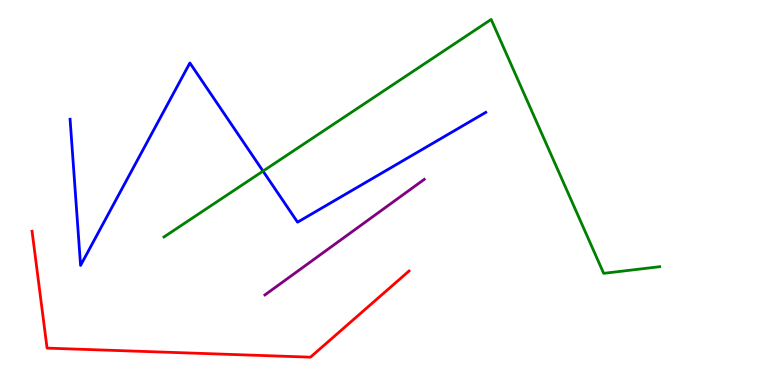[{'lines': ['blue', 'red'], 'intersections': []}, {'lines': ['green', 'red'], 'intersections': []}, {'lines': ['purple', 'red'], 'intersections': []}, {'lines': ['blue', 'green'], 'intersections': [{'x': 3.39, 'y': 5.56}]}, {'lines': ['blue', 'purple'], 'intersections': []}, {'lines': ['green', 'purple'], 'intersections': []}]